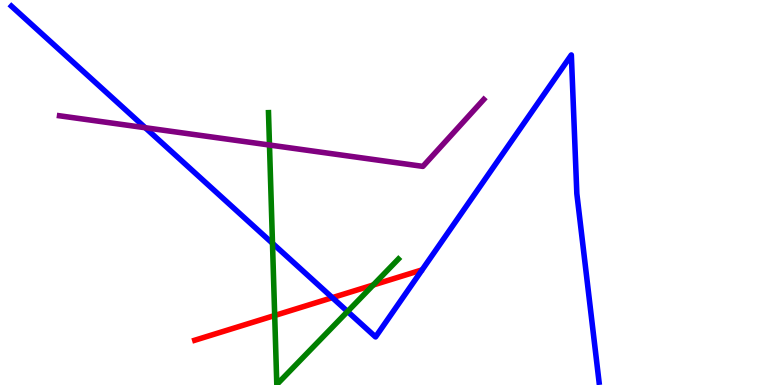[{'lines': ['blue', 'red'], 'intersections': [{'x': 4.29, 'y': 2.27}]}, {'lines': ['green', 'red'], 'intersections': [{'x': 3.54, 'y': 1.81}, {'x': 4.82, 'y': 2.6}]}, {'lines': ['purple', 'red'], 'intersections': []}, {'lines': ['blue', 'green'], 'intersections': [{'x': 3.52, 'y': 3.68}, {'x': 4.48, 'y': 1.91}]}, {'lines': ['blue', 'purple'], 'intersections': [{'x': 1.87, 'y': 6.68}]}, {'lines': ['green', 'purple'], 'intersections': [{'x': 3.48, 'y': 6.23}]}]